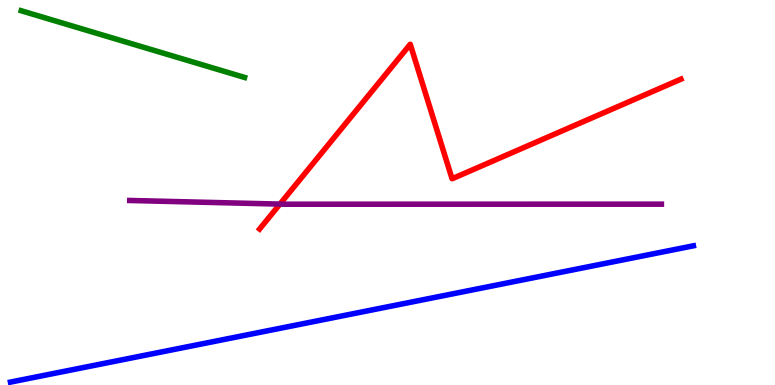[{'lines': ['blue', 'red'], 'intersections': []}, {'lines': ['green', 'red'], 'intersections': []}, {'lines': ['purple', 'red'], 'intersections': [{'x': 3.61, 'y': 4.7}]}, {'lines': ['blue', 'green'], 'intersections': []}, {'lines': ['blue', 'purple'], 'intersections': []}, {'lines': ['green', 'purple'], 'intersections': []}]